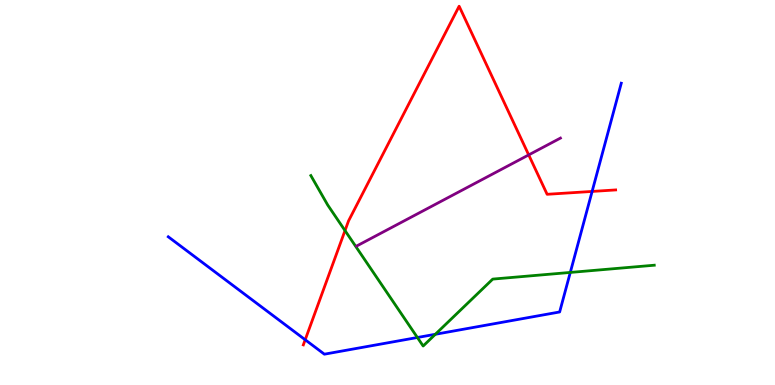[{'lines': ['blue', 'red'], 'intersections': [{'x': 3.94, 'y': 1.18}, {'x': 7.64, 'y': 5.03}]}, {'lines': ['green', 'red'], 'intersections': [{'x': 4.45, 'y': 4.01}]}, {'lines': ['purple', 'red'], 'intersections': [{'x': 6.82, 'y': 5.98}]}, {'lines': ['blue', 'green'], 'intersections': [{'x': 5.39, 'y': 1.23}, {'x': 5.62, 'y': 1.32}, {'x': 7.36, 'y': 2.92}]}, {'lines': ['blue', 'purple'], 'intersections': []}, {'lines': ['green', 'purple'], 'intersections': []}]